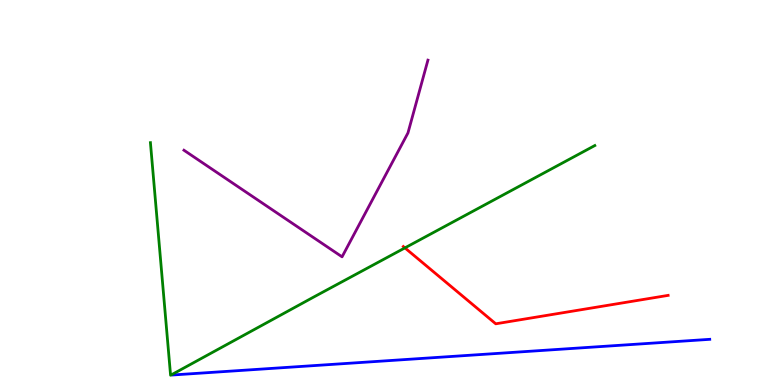[{'lines': ['blue', 'red'], 'intersections': []}, {'lines': ['green', 'red'], 'intersections': [{'x': 5.22, 'y': 3.56}]}, {'lines': ['purple', 'red'], 'intersections': []}, {'lines': ['blue', 'green'], 'intersections': []}, {'lines': ['blue', 'purple'], 'intersections': []}, {'lines': ['green', 'purple'], 'intersections': []}]